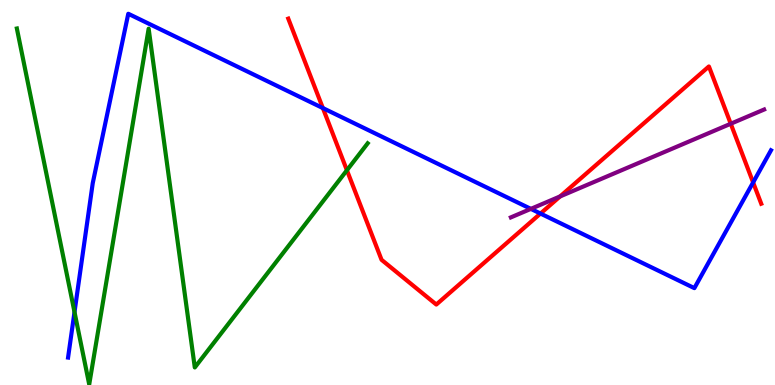[{'lines': ['blue', 'red'], 'intersections': [{'x': 4.17, 'y': 7.19}, {'x': 6.97, 'y': 4.45}, {'x': 9.72, 'y': 5.26}]}, {'lines': ['green', 'red'], 'intersections': [{'x': 4.48, 'y': 5.58}]}, {'lines': ['purple', 'red'], 'intersections': [{'x': 7.23, 'y': 4.9}, {'x': 9.43, 'y': 6.79}]}, {'lines': ['blue', 'green'], 'intersections': [{'x': 0.961, 'y': 1.89}]}, {'lines': ['blue', 'purple'], 'intersections': [{'x': 6.85, 'y': 4.57}]}, {'lines': ['green', 'purple'], 'intersections': []}]